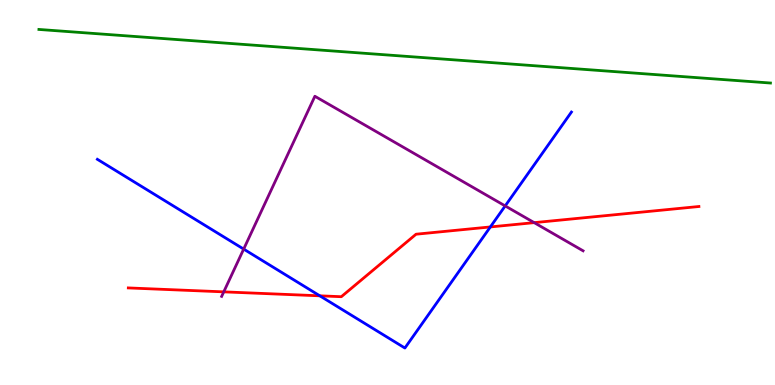[{'lines': ['blue', 'red'], 'intersections': [{'x': 4.13, 'y': 2.32}, {'x': 6.33, 'y': 4.11}]}, {'lines': ['green', 'red'], 'intersections': []}, {'lines': ['purple', 'red'], 'intersections': [{'x': 2.89, 'y': 2.42}, {'x': 6.89, 'y': 4.22}]}, {'lines': ['blue', 'green'], 'intersections': []}, {'lines': ['blue', 'purple'], 'intersections': [{'x': 3.14, 'y': 3.53}, {'x': 6.52, 'y': 4.65}]}, {'lines': ['green', 'purple'], 'intersections': []}]